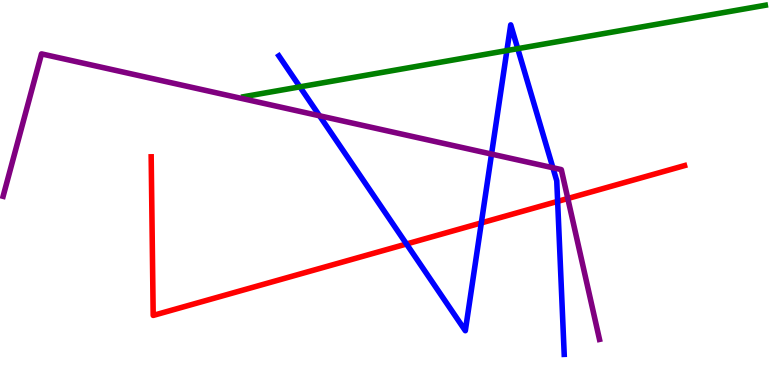[{'lines': ['blue', 'red'], 'intersections': [{'x': 5.25, 'y': 3.66}, {'x': 6.21, 'y': 4.21}, {'x': 7.2, 'y': 4.77}]}, {'lines': ['green', 'red'], 'intersections': []}, {'lines': ['purple', 'red'], 'intersections': [{'x': 7.33, 'y': 4.84}]}, {'lines': ['blue', 'green'], 'intersections': [{'x': 3.87, 'y': 7.74}, {'x': 6.54, 'y': 8.69}, {'x': 6.68, 'y': 8.74}]}, {'lines': ['blue', 'purple'], 'intersections': [{'x': 4.12, 'y': 6.99}, {'x': 6.34, 'y': 6.0}, {'x': 7.13, 'y': 5.64}]}, {'lines': ['green', 'purple'], 'intersections': []}]